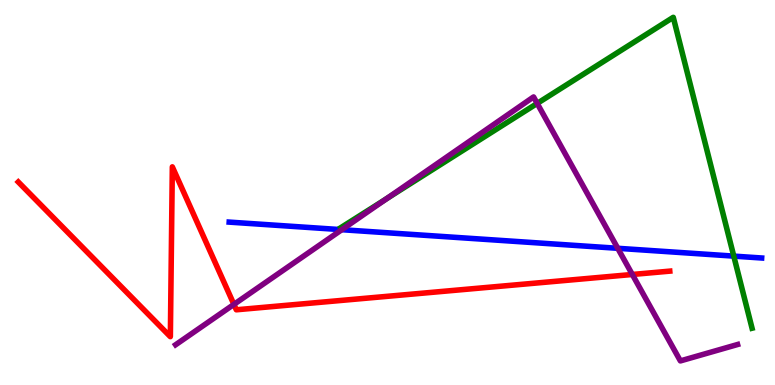[{'lines': ['blue', 'red'], 'intersections': []}, {'lines': ['green', 'red'], 'intersections': []}, {'lines': ['purple', 'red'], 'intersections': [{'x': 3.02, 'y': 2.09}, {'x': 8.16, 'y': 2.87}]}, {'lines': ['blue', 'green'], 'intersections': [{'x': 9.47, 'y': 3.35}]}, {'lines': ['blue', 'purple'], 'intersections': [{'x': 4.41, 'y': 4.03}, {'x': 7.97, 'y': 3.55}]}, {'lines': ['green', 'purple'], 'intersections': [{'x': 4.99, 'y': 4.84}, {'x': 6.93, 'y': 7.31}]}]